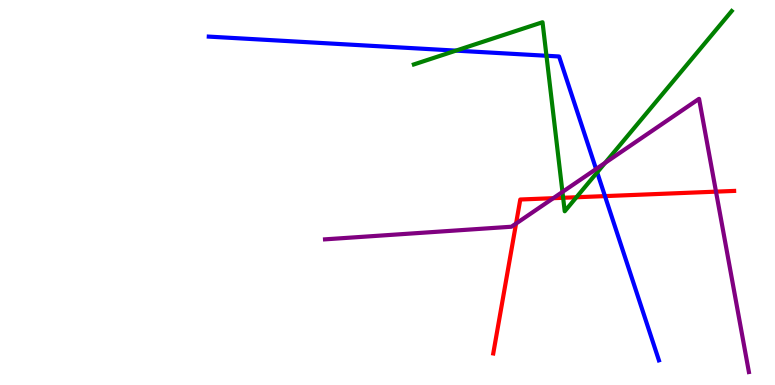[{'lines': ['blue', 'red'], 'intersections': [{'x': 7.81, 'y': 4.91}]}, {'lines': ['green', 'red'], 'intersections': [{'x': 7.27, 'y': 4.86}, {'x': 7.44, 'y': 4.88}]}, {'lines': ['purple', 'red'], 'intersections': [{'x': 6.66, 'y': 4.19}, {'x': 7.14, 'y': 4.85}, {'x': 9.24, 'y': 5.02}]}, {'lines': ['blue', 'green'], 'intersections': [{'x': 5.88, 'y': 8.68}, {'x': 7.05, 'y': 8.55}, {'x': 7.71, 'y': 5.52}]}, {'lines': ['blue', 'purple'], 'intersections': [{'x': 7.69, 'y': 5.61}]}, {'lines': ['green', 'purple'], 'intersections': [{'x': 7.26, 'y': 5.01}, {'x': 7.81, 'y': 5.77}]}]